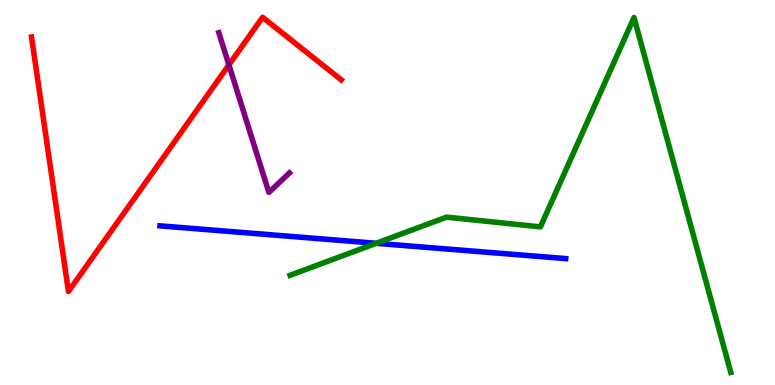[{'lines': ['blue', 'red'], 'intersections': []}, {'lines': ['green', 'red'], 'intersections': []}, {'lines': ['purple', 'red'], 'intersections': [{'x': 2.95, 'y': 8.31}]}, {'lines': ['blue', 'green'], 'intersections': [{'x': 4.85, 'y': 3.68}]}, {'lines': ['blue', 'purple'], 'intersections': []}, {'lines': ['green', 'purple'], 'intersections': []}]